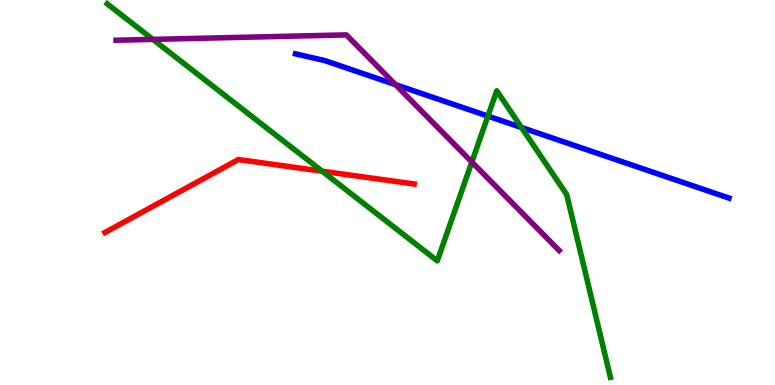[{'lines': ['blue', 'red'], 'intersections': []}, {'lines': ['green', 'red'], 'intersections': [{'x': 4.16, 'y': 5.55}]}, {'lines': ['purple', 'red'], 'intersections': []}, {'lines': ['blue', 'green'], 'intersections': [{'x': 6.3, 'y': 6.99}, {'x': 6.73, 'y': 6.69}]}, {'lines': ['blue', 'purple'], 'intersections': [{'x': 5.1, 'y': 7.8}]}, {'lines': ['green', 'purple'], 'intersections': [{'x': 1.97, 'y': 8.98}, {'x': 6.09, 'y': 5.79}]}]